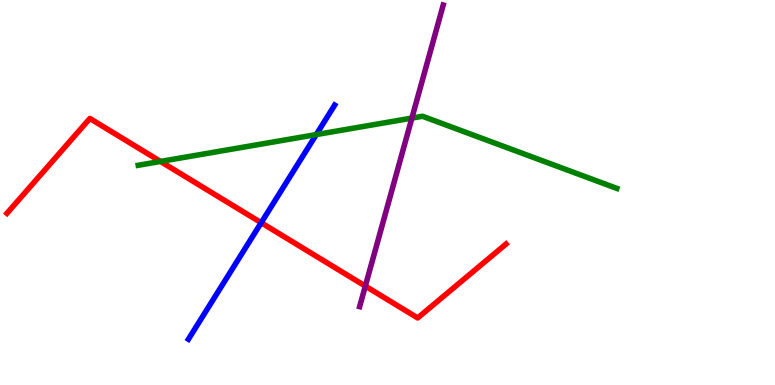[{'lines': ['blue', 'red'], 'intersections': [{'x': 3.37, 'y': 4.21}]}, {'lines': ['green', 'red'], 'intersections': [{'x': 2.07, 'y': 5.81}]}, {'lines': ['purple', 'red'], 'intersections': [{'x': 4.71, 'y': 2.57}]}, {'lines': ['blue', 'green'], 'intersections': [{'x': 4.08, 'y': 6.5}]}, {'lines': ['blue', 'purple'], 'intersections': []}, {'lines': ['green', 'purple'], 'intersections': [{'x': 5.31, 'y': 6.93}]}]